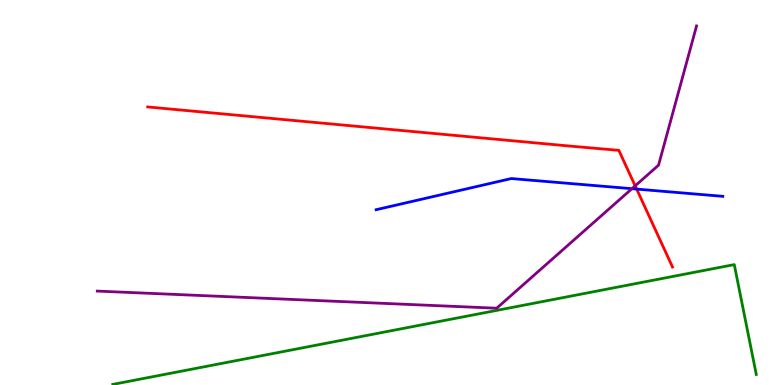[{'lines': ['blue', 'red'], 'intersections': [{'x': 8.22, 'y': 5.09}]}, {'lines': ['green', 'red'], 'intersections': []}, {'lines': ['purple', 'red'], 'intersections': [{'x': 8.2, 'y': 5.17}]}, {'lines': ['blue', 'green'], 'intersections': []}, {'lines': ['blue', 'purple'], 'intersections': [{'x': 8.15, 'y': 5.1}]}, {'lines': ['green', 'purple'], 'intersections': []}]